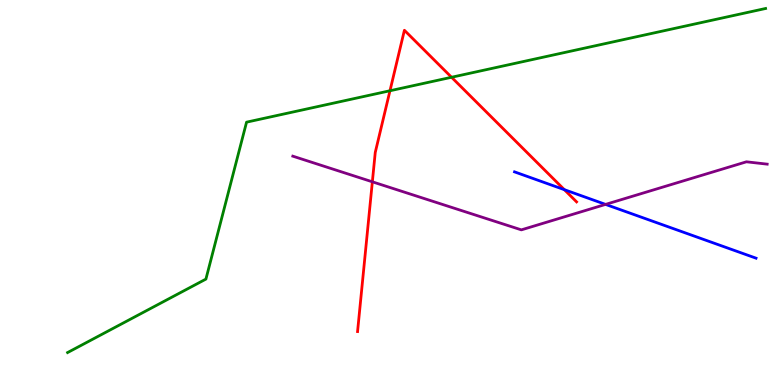[{'lines': ['blue', 'red'], 'intersections': [{'x': 7.28, 'y': 5.07}]}, {'lines': ['green', 'red'], 'intersections': [{'x': 5.03, 'y': 7.64}, {'x': 5.83, 'y': 7.99}]}, {'lines': ['purple', 'red'], 'intersections': [{'x': 4.8, 'y': 5.28}]}, {'lines': ['blue', 'green'], 'intersections': []}, {'lines': ['blue', 'purple'], 'intersections': [{'x': 7.81, 'y': 4.69}]}, {'lines': ['green', 'purple'], 'intersections': []}]